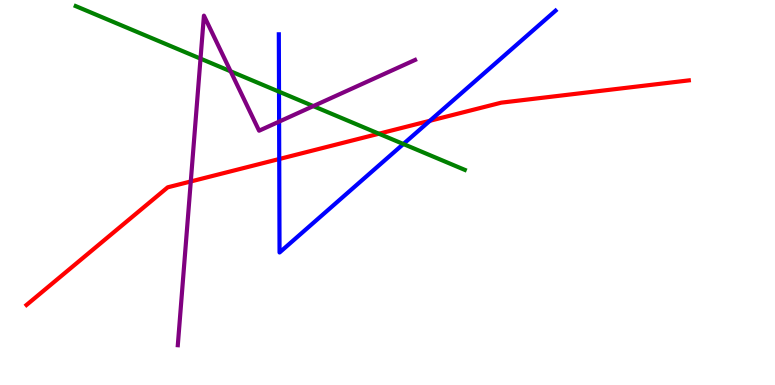[{'lines': ['blue', 'red'], 'intersections': [{'x': 3.6, 'y': 5.87}, {'x': 5.55, 'y': 6.86}]}, {'lines': ['green', 'red'], 'intersections': [{'x': 4.89, 'y': 6.53}]}, {'lines': ['purple', 'red'], 'intersections': [{'x': 2.46, 'y': 5.29}]}, {'lines': ['blue', 'green'], 'intersections': [{'x': 3.6, 'y': 7.62}, {'x': 5.2, 'y': 6.26}]}, {'lines': ['blue', 'purple'], 'intersections': [{'x': 3.6, 'y': 6.84}]}, {'lines': ['green', 'purple'], 'intersections': [{'x': 2.59, 'y': 8.48}, {'x': 2.98, 'y': 8.15}, {'x': 4.04, 'y': 7.24}]}]